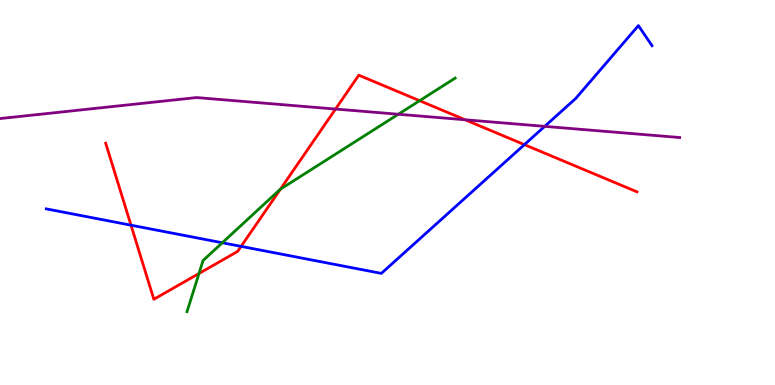[{'lines': ['blue', 'red'], 'intersections': [{'x': 1.69, 'y': 4.15}, {'x': 3.11, 'y': 3.6}, {'x': 6.77, 'y': 6.24}]}, {'lines': ['green', 'red'], 'intersections': [{'x': 2.57, 'y': 2.9}, {'x': 3.62, 'y': 5.09}, {'x': 5.41, 'y': 7.38}]}, {'lines': ['purple', 'red'], 'intersections': [{'x': 4.33, 'y': 7.17}, {'x': 6.0, 'y': 6.89}]}, {'lines': ['blue', 'green'], 'intersections': [{'x': 2.87, 'y': 3.69}]}, {'lines': ['blue', 'purple'], 'intersections': [{'x': 7.03, 'y': 6.72}]}, {'lines': ['green', 'purple'], 'intersections': [{'x': 5.14, 'y': 7.03}]}]